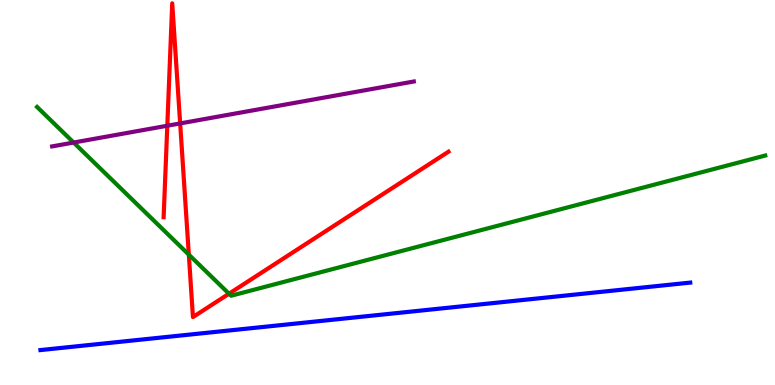[{'lines': ['blue', 'red'], 'intersections': []}, {'lines': ['green', 'red'], 'intersections': [{'x': 2.44, 'y': 3.39}, {'x': 2.95, 'y': 2.37}]}, {'lines': ['purple', 'red'], 'intersections': [{'x': 2.16, 'y': 6.73}, {'x': 2.32, 'y': 6.79}]}, {'lines': ['blue', 'green'], 'intersections': []}, {'lines': ['blue', 'purple'], 'intersections': []}, {'lines': ['green', 'purple'], 'intersections': [{'x': 0.95, 'y': 6.3}]}]